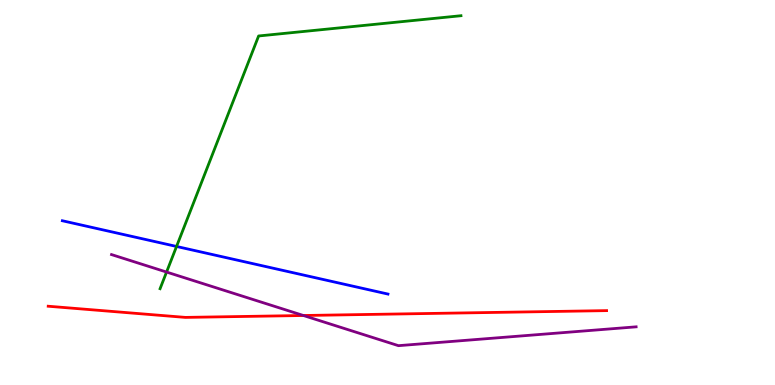[{'lines': ['blue', 'red'], 'intersections': []}, {'lines': ['green', 'red'], 'intersections': []}, {'lines': ['purple', 'red'], 'intersections': [{'x': 3.92, 'y': 1.81}]}, {'lines': ['blue', 'green'], 'intersections': [{'x': 2.28, 'y': 3.6}]}, {'lines': ['blue', 'purple'], 'intersections': []}, {'lines': ['green', 'purple'], 'intersections': [{'x': 2.15, 'y': 2.93}]}]